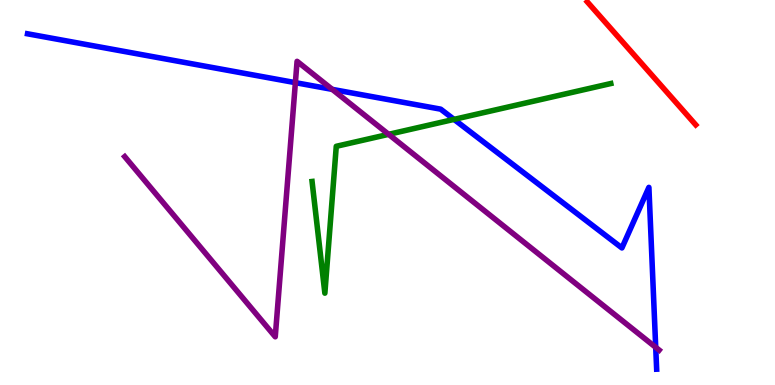[{'lines': ['blue', 'red'], 'intersections': []}, {'lines': ['green', 'red'], 'intersections': []}, {'lines': ['purple', 'red'], 'intersections': []}, {'lines': ['blue', 'green'], 'intersections': [{'x': 5.86, 'y': 6.9}]}, {'lines': ['blue', 'purple'], 'intersections': [{'x': 3.81, 'y': 7.85}, {'x': 4.29, 'y': 7.68}, {'x': 8.46, 'y': 0.978}]}, {'lines': ['green', 'purple'], 'intersections': [{'x': 5.01, 'y': 6.51}]}]